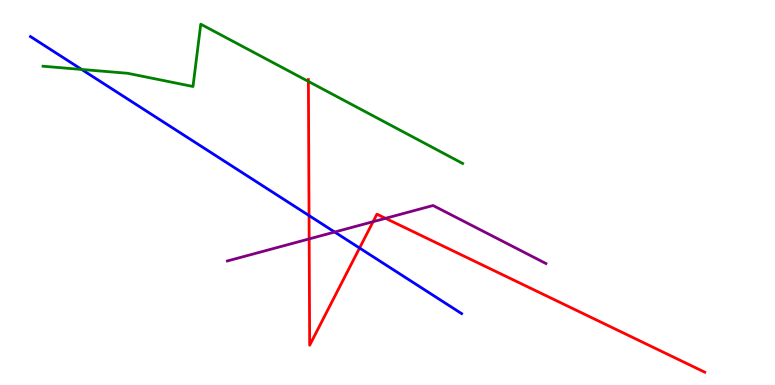[{'lines': ['blue', 'red'], 'intersections': [{'x': 3.99, 'y': 4.4}, {'x': 4.64, 'y': 3.56}]}, {'lines': ['green', 'red'], 'intersections': [{'x': 3.98, 'y': 7.88}]}, {'lines': ['purple', 'red'], 'intersections': [{'x': 3.99, 'y': 3.79}, {'x': 4.81, 'y': 4.24}, {'x': 4.97, 'y': 4.33}]}, {'lines': ['blue', 'green'], 'intersections': [{'x': 1.05, 'y': 8.2}]}, {'lines': ['blue', 'purple'], 'intersections': [{'x': 4.32, 'y': 3.97}]}, {'lines': ['green', 'purple'], 'intersections': []}]